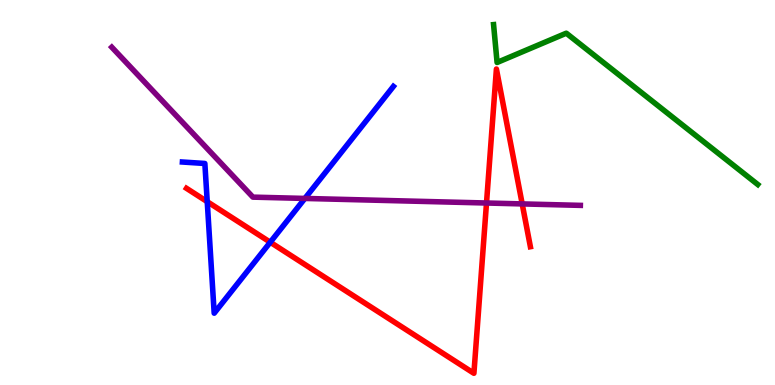[{'lines': ['blue', 'red'], 'intersections': [{'x': 2.67, 'y': 4.76}, {'x': 3.49, 'y': 3.71}]}, {'lines': ['green', 'red'], 'intersections': []}, {'lines': ['purple', 'red'], 'intersections': [{'x': 6.28, 'y': 4.73}, {'x': 6.74, 'y': 4.7}]}, {'lines': ['blue', 'green'], 'intersections': []}, {'lines': ['blue', 'purple'], 'intersections': [{'x': 3.93, 'y': 4.85}]}, {'lines': ['green', 'purple'], 'intersections': []}]